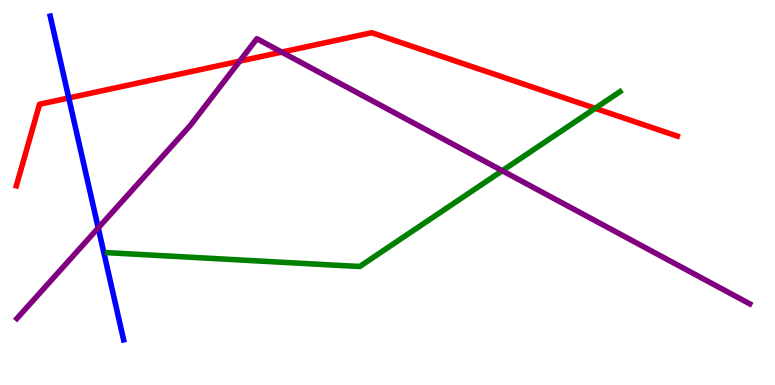[{'lines': ['blue', 'red'], 'intersections': [{'x': 0.887, 'y': 7.46}]}, {'lines': ['green', 'red'], 'intersections': [{'x': 7.68, 'y': 7.19}]}, {'lines': ['purple', 'red'], 'intersections': [{'x': 3.09, 'y': 8.41}, {'x': 3.64, 'y': 8.65}]}, {'lines': ['blue', 'green'], 'intersections': []}, {'lines': ['blue', 'purple'], 'intersections': [{'x': 1.27, 'y': 4.08}]}, {'lines': ['green', 'purple'], 'intersections': [{'x': 6.48, 'y': 5.57}]}]